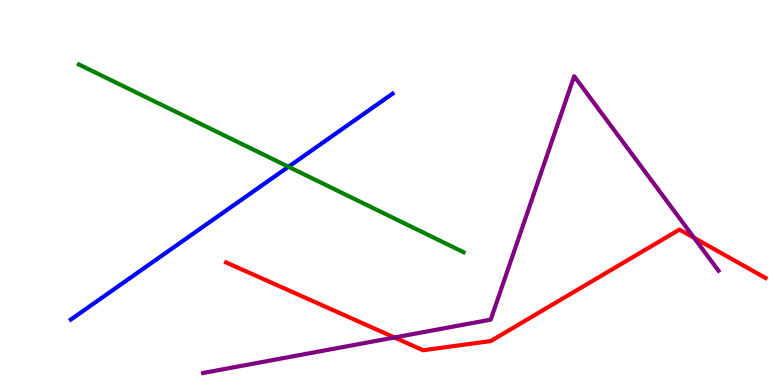[{'lines': ['blue', 'red'], 'intersections': []}, {'lines': ['green', 'red'], 'intersections': []}, {'lines': ['purple', 'red'], 'intersections': [{'x': 5.09, 'y': 1.23}, {'x': 8.96, 'y': 3.82}]}, {'lines': ['blue', 'green'], 'intersections': [{'x': 3.72, 'y': 5.67}]}, {'lines': ['blue', 'purple'], 'intersections': []}, {'lines': ['green', 'purple'], 'intersections': []}]